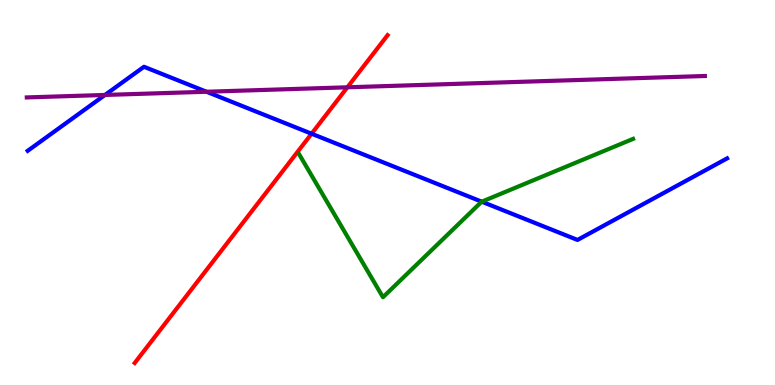[{'lines': ['blue', 'red'], 'intersections': [{'x': 4.02, 'y': 6.53}]}, {'lines': ['green', 'red'], 'intersections': []}, {'lines': ['purple', 'red'], 'intersections': [{'x': 4.48, 'y': 7.73}]}, {'lines': ['blue', 'green'], 'intersections': [{'x': 6.22, 'y': 4.76}]}, {'lines': ['blue', 'purple'], 'intersections': [{'x': 1.35, 'y': 7.53}, {'x': 2.66, 'y': 7.62}]}, {'lines': ['green', 'purple'], 'intersections': []}]